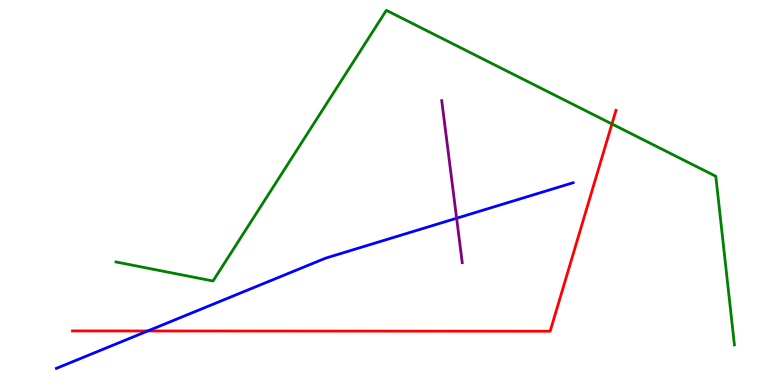[{'lines': ['blue', 'red'], 'intersections': [{'x': 1.91, 'y': 1.4}]}, {'lines': ['green', 'red'], 'intersections': [{'x': 7.9, 'y': 6.78}]}, {'lines': ['purple', 'red'], 'intersections': []}, {'lines': ['blue', 'green'], 'intersections': []}, {'lines': ['blue', 'purple'], 'intersections': [{'x': 5.89, 'y': 4.33}]}, {'lines': ['green', 'purple'], 'intersections': []}]